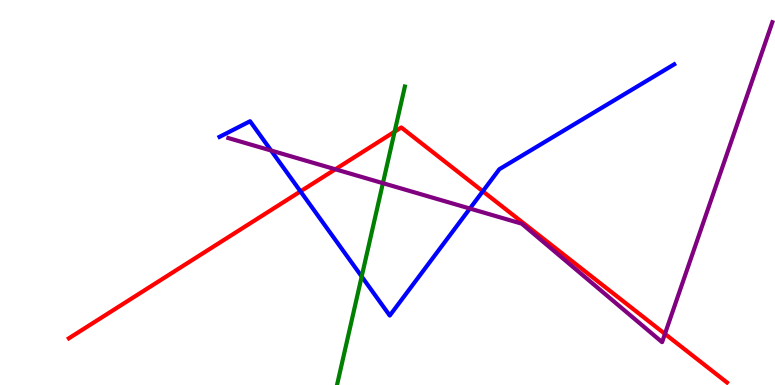[{'lines': ['blue', 'red'], 'intersections': [{'x': 3.88, 'y': 5.03}, {'x': 6.23, 'y': 5.03}]}, {'lines': ['green', 'red'], 'intersections': [{'x': 5.09, 'y': 6.58}]}, {'lines': ['purple', 'red'], 'intersections': [{'x': 4.33, 'y': 5.6}, {'x': 8.58, 'y': 1.33}]}, {'lines': ['blue', 'green'], 'intersections': [{'x': 4.67, 'y': 2.82}]}, {'lines': ['blue', 'purple'], 'intersections': [{'x': 3.5, 'y': 6.09}, {'x': 6.06, 'y': 4.58}]}, {'lines': ['green', 'purple'], 'intersections': [{'x': 4.94, 'y': 5.24}]}]